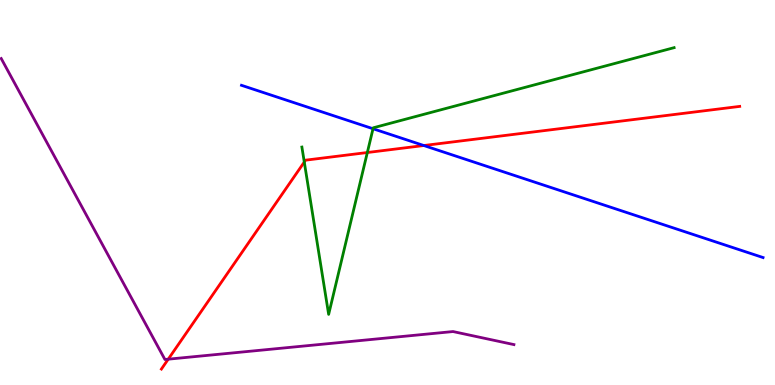[{'lines': ['blue', 'red'], 'intersections': [{'x': 5.47, 'y': 6.22}]}, {'lines': ['green', 'red'], 'intersections': [{'x': 3.93, 'y': 5.79}, {'x': 4.74, 'y': 6.04}]}, {'lines': ['purple', 'red'], 'intersections': [{'x': 2.17, 'y': 0.671}]}, {'lines': ['blue', 'green'], 'intersections': [{'x': 4.81, 'y': 6.66}]}, {'lines': ['blue', 'purple'], 'intersections': []}, {'lines': ['green', 'purple'], 'intersections': []}]